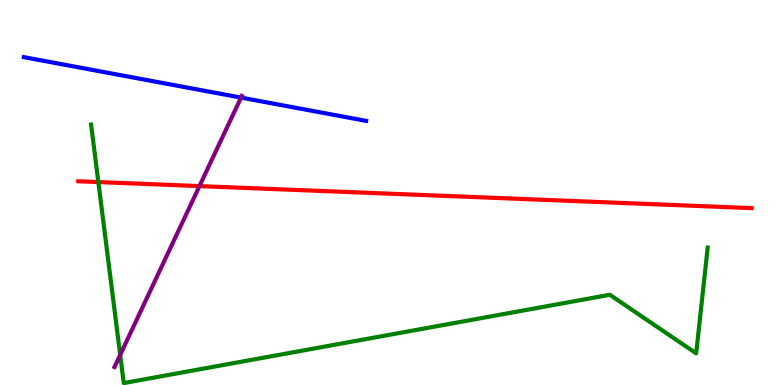[{'lines': ['blue', 'red'], 'intersections': []}, {'lines': ['green', 'red'], 'intersections': [{'x': 1.27, 'y': 5.27}]}, {'lines': ['purple', 'red'], 'intersections': [{'x': 2.57, 'y': 5.17}]}, {'lines': ['blue', 'green'], 'intersections': []}, {'lines': ['blue', 'purple'], 'intersections': [{'x': 3.11, 'y': 7.47}]}, {'lines': ['green', 'purple'], 'intersections': [{'x': 1.55, 'y': 0.782}]}]